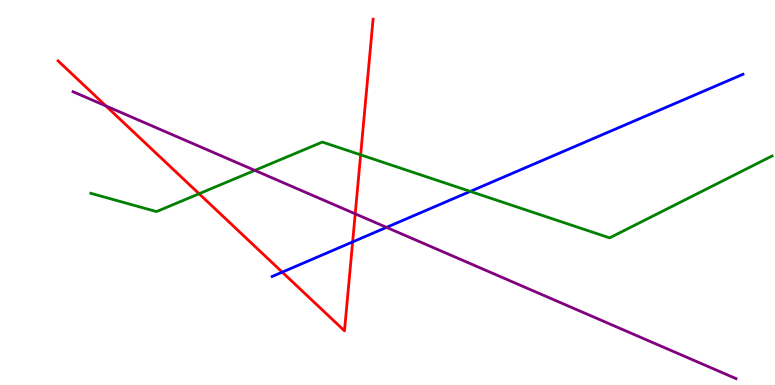[{'lines': ['blue', 'red'], 'intersections': [{'x': 3.64, 'y': 2.93}, {'x': 4.55, 'y': 3.72}]}, {'lines': ['green', 'red'], 'intersections': [{'x': 2.57, 'y': 4.97}, {'x': 4.65, 'y': 5.98}]}, {'lines': ['purple', 'red'], 'intersections': [{'x': 1.37, 'y': 7.25}, {'x': 4.58, 'y': 4.45}]}, {'lines': ['blue', 'green'], 'intersections': [{'x': 6.07, 'y': 5.03}]}, {'lines': ['blue', 'purple'], 'intersections': [{'x': 4.99, 'y': 4.09}]}, {'lines': ['green', 'purple'], 'intersections': [{'x': 3.29, 'y': 5.57}]}]